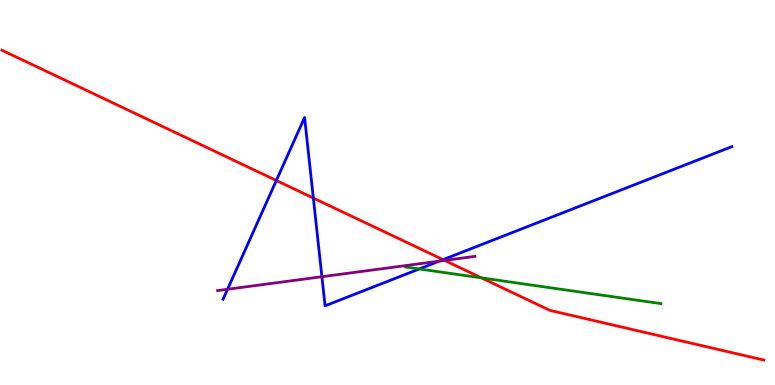[{'lines': ['blue', 'red'], 'intersections': [{'x': 3.57, 'y': 5.31}, {'x': 4.04, 'y': 4.86}, {'x': 5.72, 'y': 3.26}]}, {'lines': ['green', 'red'], 'intersections': [{'x': 6.21, 'y': 2.78}]}, {'lines': ['purple', 'red'], 'intersections': [{'x': 5.74, 'y': 3.24}]}, {'lines': ['blue', 'green'], 'intersections': [{'x': 5.41, 'y': 3.01}]}, {'lines': ['blue', 'purple'], 'intersections': [{'x': 2.94, 'y': 2.49}, {'x': 4.15, 'y': 2.81}, {'x': 5.67, 'y': 3.22}]}, {'lines': ['green', 'purple'], 'intersections': []}]